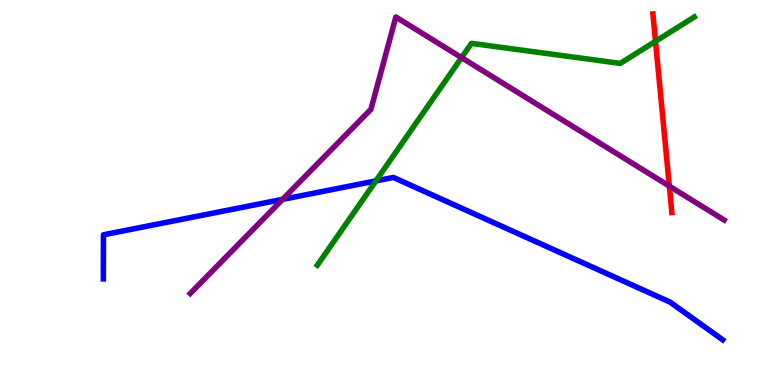[{'lines': ['blue', 'red'], 'intersections': []}, {'lines': ['green', 'red'], 'intersections': [{'x': 8.46, 'y': 8.93}]}, {'lines': ['purple', 'red'], 'intersections': [{'x': 8.64, 'y': 5.17}]}, {'lines': ['blue', 'green'], 'intersections': [{'x': 4.85, 'y': 5.3}]}, {'lines': ['blue', 'purple'], 'intersections': [{'x': 3.65, 'y': 4.82}]}, {'lines': ['green', 'purple'], 'intersections': [{'x': 5.96, 'y': 8.5}]}]